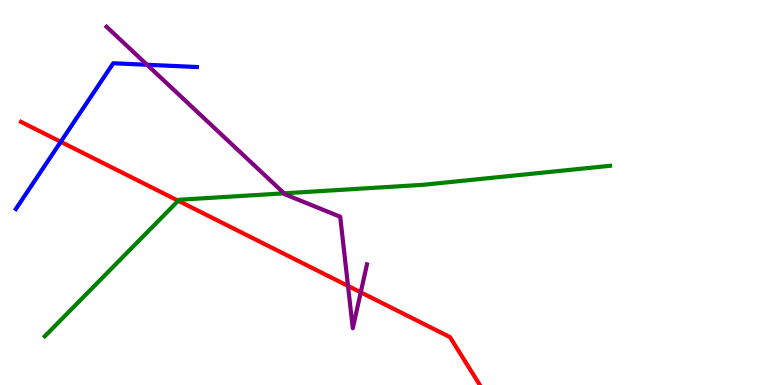[{'lines': ['blue', 'red'], 'intersections': [{'x': 0.784, 'y': 6.32}]}, {'lines': ['green', 'red'], 'intersections': [{'x': 2.3, 'y': 4.79}]}, {'lines': ['purple', 'red'], 'intersections': [{'x': 4.49, 'y': 2.57}, {'x': 4.65, 'y': 2.41}]}, {'lines': ['blue', 'green'], 'intersections': []}, {'lines': ['blue', 'purple'], 'intersections': [{'x': 1.9, 'y': 8.32}]}, {'lines': ['green', 'purple'], 'intersections': [{'x': 3.67, 'y': 4.98}]}]